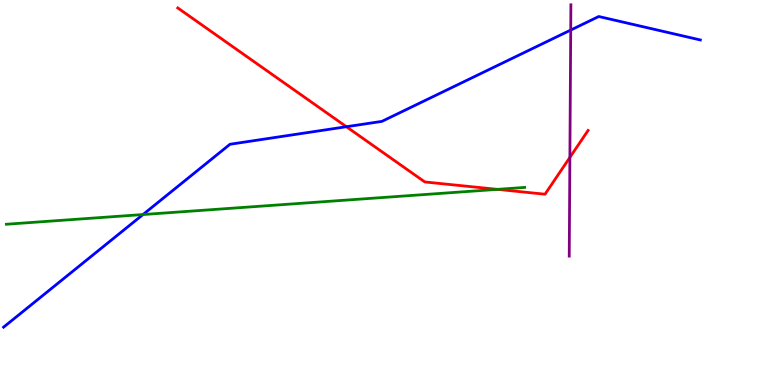[{'lines': ['blue', 'red'], 'intersections': [{'x': 4.47, 'y': 6.71}]}, {'lines': ['green', 'red'], 'intersections': [{'x': 6.42, 'y': 5.08}]}, {'lines': ['purple', 'red'], 'intersections': [{'x': 7.35, 'y': 5.91}]}, {'lines': ['blue', 'green'], 'intersections': [{'x': 1.85, 'y': 4.43}]}, {'lines': ['blue', 'purple'], 'intersections': [{'x': 7.36, 'y': 9.22}]}, {'lines': ['green', 'purple'], 'intersections': []}]